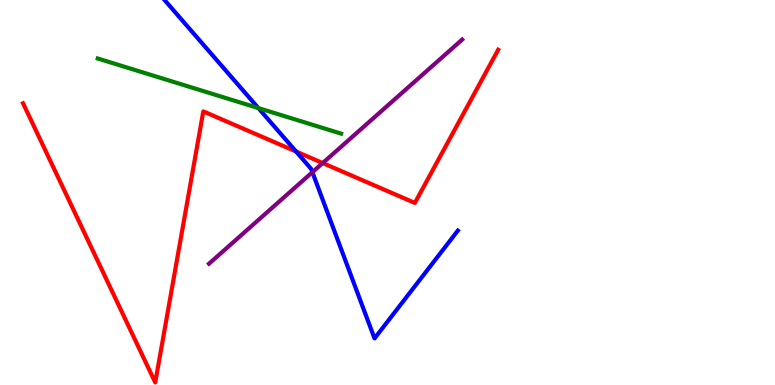[{'lines': ['blue', 'red'], 'intersections': [{'x': 3.82, 'y': 6.06}]}, {'lines': ['green', 'red'], 'intersections': []}, {'lines': ['purple', 'red'], 'intersections': [{'x': 4.16, 'y': 5.76}]}, {'lines': ['blue', 'green'], 'intersections': [{'x': 3.33, 'y': 7.19}]}, {'lines': ['blue', 'purple'], 'intersections': [{'x': 4.03, 'y': 5.53}]}, {'lines': ['green', 'purple'], 'intersections': []}]